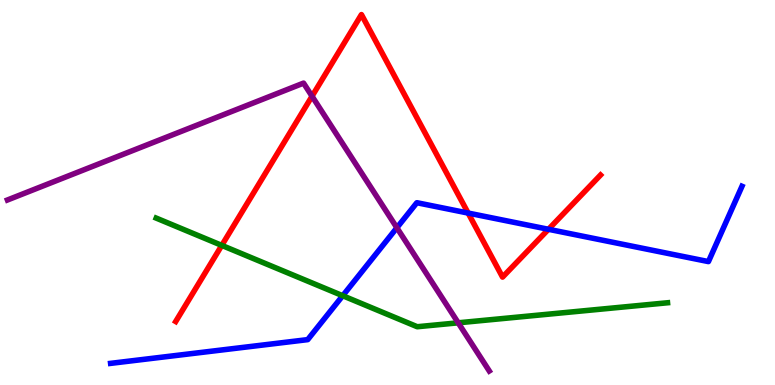[{'lines': ['blue', 'red'], 'intersections': [{'x': 6.04, 'y': 4.47}, {'x': 7.08, 'y': 4.04}]}, {'lines': ['green', 'red'], 'intersections': [{'x': 2.86, 'y': 3.63}]}, {'lines': ['purple', 'red'], 'intersections': [{'x': 4.03, 'y': 7.5}]}, {'lines': ['blue', 'green'], 'intersections': [{'x': 4.42, 'y': 2.32}]}, {'lines': ['blue', 'purple'], 'intersections': [{'x': 5.12, 'y': 4.08}]}, {'lines': ['green', 'purple'], 'intersections': [{'x': 5.91, 'y': 1.62}]}]